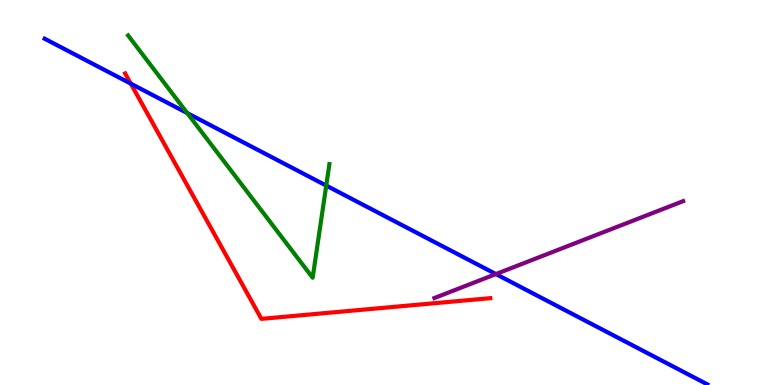[{'lines': ['blue', 'red'], 'intersections': [{'x': 1.69, 'y': 7.83}]}, {'lines': ['green', 'red'], 'intersections': []}, {'lines': ['purple', 'red'], 'intersections': []}, {'lines': ['blue', 'green'], 'intersections': [{'x': 2.42, 'y': 7.06}, {'x': 4.21, 'y': 5.18}]}, {'lines': ['blue', 'purple'], 'intersections': [{'x': 6.4, 'y': 2.88}]}, {'lines': ['green', 'purple'], 'intersections': []}]